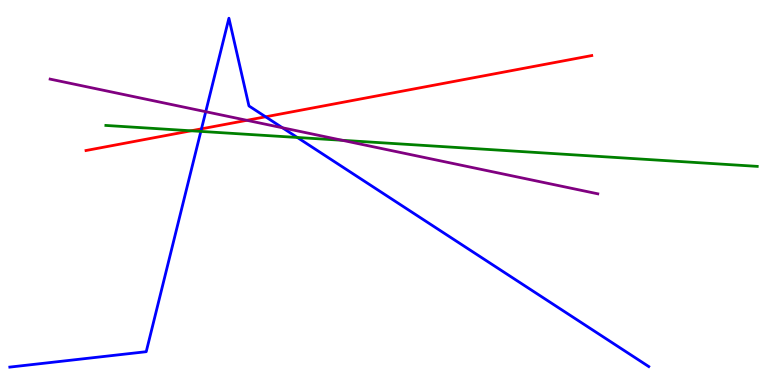[{'lines': ['blue', 'red'], 'intersections': [{'x': 2.6, 'y': 6.65}, {'x': 3.43, 'y': 6.97}]}, {'lines': ['green', 'red'], 'intersections': [{'x': 2.47, 'y': 6.6}]}, {'lines': ['purple', 'red'], 'intersections': [{'x': 3.19, 'y': 6.87}]}, {'lines': ['blue', 'green'], 'intersections': [{'x': 2.59, 'y': 6.59}, {'x': 3.84, 'y': 6.43}]}, {'lines': ['blue', 'purple'], 'intersections': [{'x': 2.65, 'y': 7.1}, {'x': 3.64, 'y': 6.68}]}, {'lines': ['green', 'purple'], 'intersections': [{'x': 4.42, 'y': 6.36}]}]